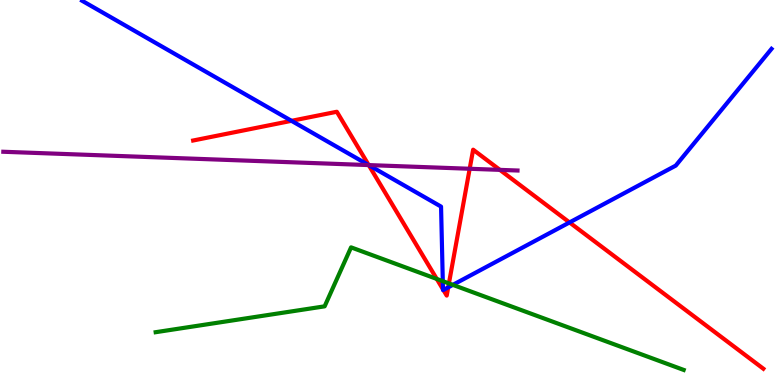[{'lines': ['blue', 'red'], 'intersections': [{'x': 3.76, 'y': 6.86}, {'x': 4.76, 'y': 5.71}, {'x': 5.72, 'y': 2.48}, {'x': 5.72, 'y': 2.47}, {'x': 5.78, 'y': 2.54}, {'x': 7.35, 'y': 4.22}]}, {'lines': ['green', 'red'], 'intersections': [{'x': 5.64, 'y': 2.75}, {'x': 5.79, 'y': 2.64}]}, {'lines': ['purple', 'red'], 'intersections': [{'x': 4.76, 'y': 5.71}, {'x': 6.06, 'y': 5.62}, {'x': 6.45, 'y': 5.59}]}, {'lines': ['blue', 'green'], 'intersections': [{'x': 5.71, 'y': 2.7}, {'x': 5.84, 'y': 2.6}]}, {'lines': ['blue', 'purple'], 'intersections': [{'x': 4.76, 'y': 5.71}]}, {'lines': ['green', 'purple'], 'intersections': []}]